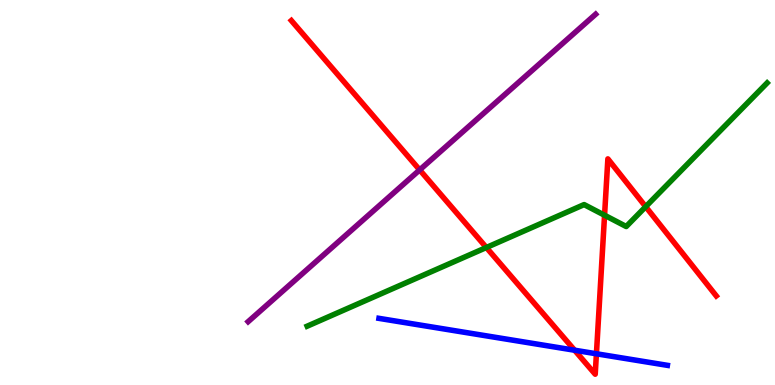[{'lines': ['blue', 'red'], 'intersections': [{'x': 7.41, 'y': 0.903}, {'x': 7.7, 'y': 0.811}]}, {'lines': ['green', 'red'], 'intersections': [{'x': 6.28, 'y': 3.57}, {'x': 7.8, 'y': 4.41}, {'x': 8.33, 'y': 4.63}]}, {'lines': ['purple', 'red'], 'intersections': [{'x': 5.42, 'y': 5.59}]}, {'lines': ['blue', 'green'], 'intersections': []}, {'lines': ['blue', 'purple'], 'intersections': []}, {'lines': ['green', 'purple'], 'intersections': []}]